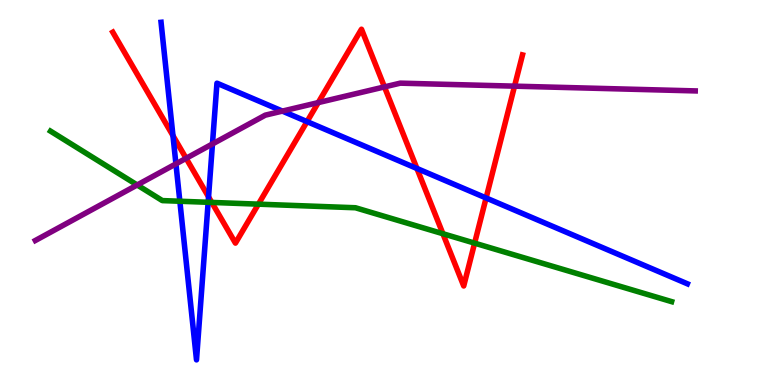[{'lines': ['blue', 'red'], 'intersections': [{'x': 2.23, 'y': 6.48}, {'x': 2.69, 'y': 4.89}, {'x': 3.96, 'y': 6.84}, {'x': 5.38, 'y': 5.62}, {'x': 6.27, 'y': 4.86}]}, {'lines': ['green', 'red'], 'intersections': [{'x': 2.73, 'y': 4.74}, {'x': 3.33, 'y': 4.7}, {'x': 5.71, 'y': 3.93}, {'x': 6.12, 'y': 3.68}]}, {'lines': ['purple', 'red'], 'intersections': [{'x': 2.4, 'y': 5.89}, {'x': 4.11, 'y': 7.34}, {'x': 4.96, 'y': 7.74}, {'x': 6.64, 'y': 7.76}]}, {'lines': ['blue', 'green'], 'intersections': [{'x': 2.32, 'y': 4.77}, {'x': 2.69, 'y': 4.75}]}, {'lines': ['blue', 'purple'], 'intersections': [{'x': 2.27, 'y': 5.74}, {'x': 2.74, 'y': 6.26}, {'x': 3.64, 'y': 7.11}]}, {'lines': ['green', 'purple'], 'intersections': [{'x': 1.77, 'y': 5.2}]}]